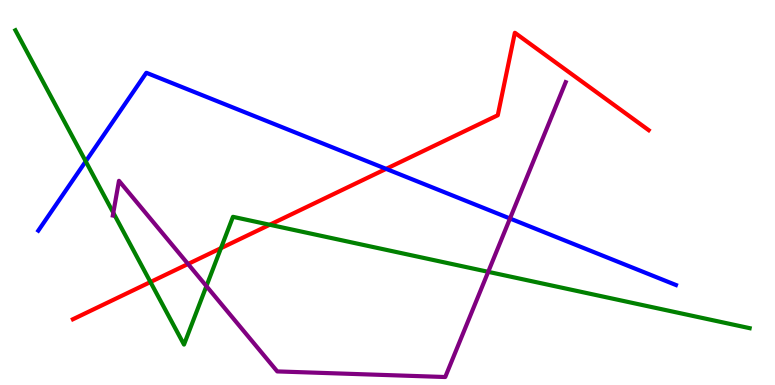[{'lines': ['blue', 'red'], 'intersections': [{'x': 4.98, 'y': 5.61}]}, {'lines': ['green', 'red'], 'intersections': [{'x': 1.94, 'y': 2.67}, {'x': 2.85, 'y': 3.55}, {'x': 3.48, 'y': 4.16}]}, {'lines': ['purple', 'red'], 'intersections': [{'x': 2.43, 'y': 3.14}]}, {'lines': ['blue', 'green'], 'intersections': [{'x': 1.11, 'y': 5.81}]}, {'lines': ['blue', 'purple'], 'intersections': [{'x': 6.58, 'y': 4.32}]}, {'lines': ['green', 'purple'], 'intersections': [{'x': 1.46, 'y': 4.47}, {'x': 2.66, 'y': 2.57}, {'x': 6.3, 'y': 2.94}]}]